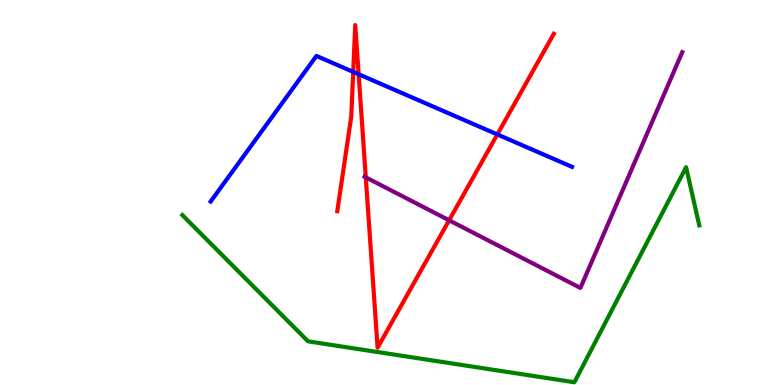[{'lines': ['blue', 'red'], 'intersections': [{'x': 4.56, 'y': 8.13}, {'x': 4.63, 'y': 8.07}, {'x': 6.42, 'y': 6.51}]}, {'lines': ['green', 'red'], 'intersections': []}, {'lines': ['purple', 'red'], 'intersections': [{'x': 4.72, 'y': 5.39}, {'x': 5.8, 'y': 4.28}]}, {'lines': ['blue', 'green'], 'intersections': []}, {'lines': ['blue', 'purple'], 'intersections': []}, {'lines': ['green', 'purple'], 'intersections': []}]